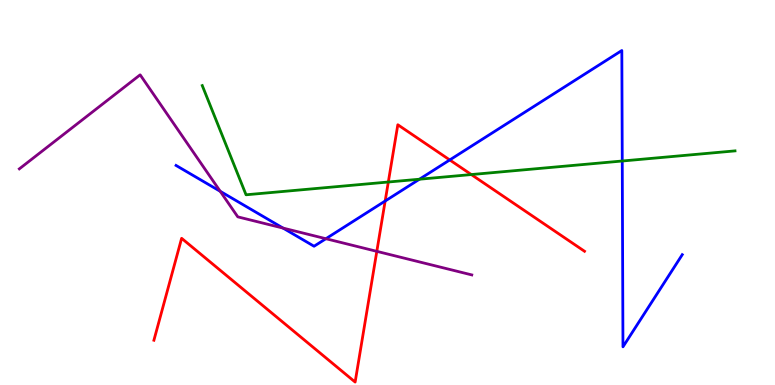[{'lines': ['blue', 'red'], 'intersections': [{'x': 4.97, 'y': 4.78}, {'x': 5.8, 'y': 5.85}]}, {'lines': ['green', 'red'], 'intersections': [{'x': 5.01, 'y': 5.27}, {'x': 6.08, 'y': 5.47}]}, {'lines': ['purple', 'red'], 'intersections': [{'x': 4.86, 'y': 3.47}]}, {'lines': ['blue', 'green'], 'intersections': [{'x': 5.41, 'y': 5.34}, {'x': 8.03, 'y': 5.82}]}, {'lines': ['blue', 'purple'], 'intersections': [{'x': 2.84, 'y': 5.03}, {'x': 3.65, 'y': 4.08}, {'x': 4.21, 'y': 3.8}]}, {'lines': ['green', 'purple'], 'intersections': []}]